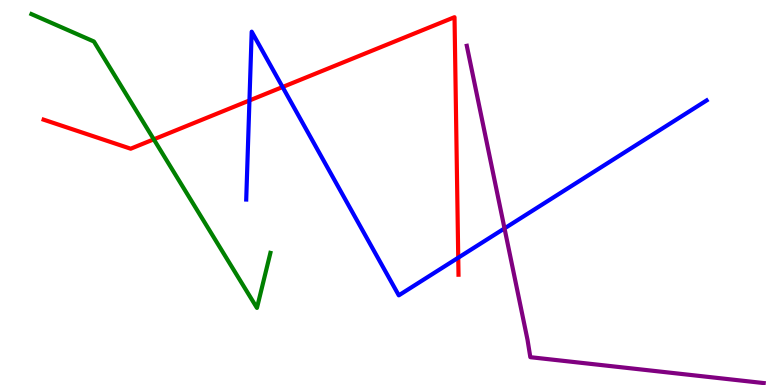[{'lines': ['blue', 'red'], 'intersections': [{'x': 3.22, 'y': 7.39}, {'x': 3.65, 'y': 7.74}, {'x': 5.91, 'y': 3.31}]}, {'lines': ['green', 'red'], 'intersections': [{'x': 1.98, 'y': 6.38}]}, {'lines': ['purple', 'red'], 'intersections': []}, {'lines': ['blue', 'green'], 'intersections': []}, {'lines': ['blue', 'purple'], 'intersections': [{'x': 6.51, 'y': 4.07}]}, {'lines': ['green', 'purple'], 'intersections': []}]